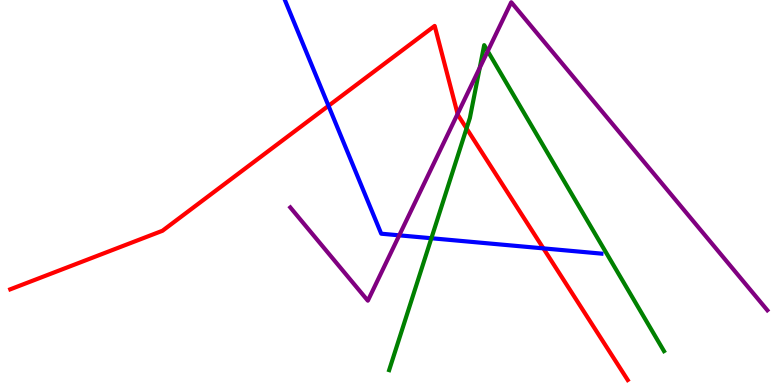[{'lines': ['blue', 'red'], 'intersections': [{'x': 4.24, 'y': 7.25}, {'x': 7.01, 'y': 3.55}]}, {'lines': ['green', 'red'], 'intersections': [{'x': 6.02, 'y': 6.66}]}, {'lines': ['purple', 'red'], 'intersections': [{'x': 5.9, 'y': 7.04}]}, {'lines': ['blue', 'green'], 'intersections': [{'x': 5.57, 'y': 3.81}]}, {'lines': ['blue', 'purple'], 'intersections': [{'x': 5.15, 'y': 3.89}]}, {'lines': ['green', 'purple'], 'intersections': [{'x': 6.19, 'y': 8.24}, {'x': 6.29, 'y': 8.67}]}]